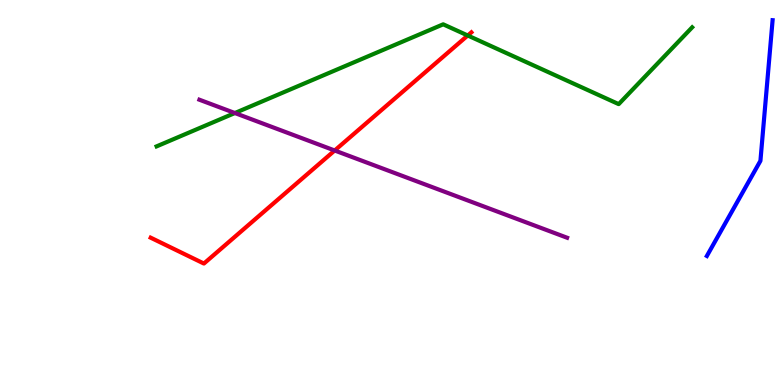[{'lines': ['blue', 'red'], 'intersections': []}, {'lines': ['green', 'red'], 'intersections': [{'x': 6.04, 'y': 9.08}]}, {'lines': ['purple', 'red'], 'intersections': [{'x': 4.32, 'y': 6.09}]}, {'lines': ['blue', 'green'], 'intersections': []}, {'lines': ['blue', 'purple'], 'intersections': []}, {'lines': ['green', 'purple'], 'intersections': [{'x': 3.03, 'y': 7.06}]}]